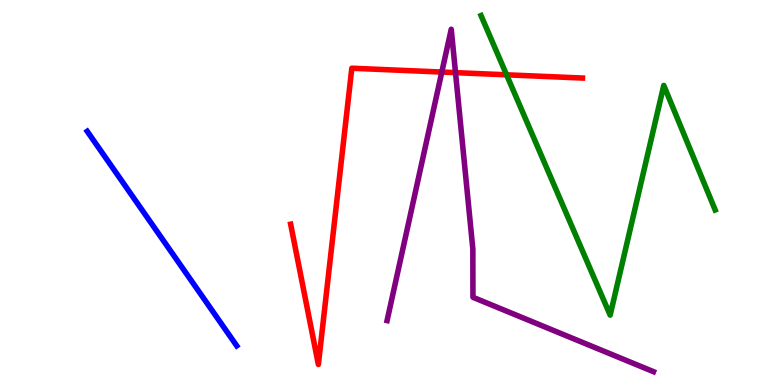[{'lines': ['blue', 'red'], 'intersections': []}, {'lines': ['green', 'red'], 'intersections': [{'x': 6.54, 'y': 8.06}]}, {'lines': ['purple', 'red'], 'intersections': [{'x': 5.7, 'y': 8.13}, {'x': 5.88, 'y': 8.11}]}, {'lines': ['blue', 'green'], 'intersections': []}, {'lines': ['blue', 'purple'], 'intersections': []}, {'lines': ['green', 'purple'], 'intersections': []}]